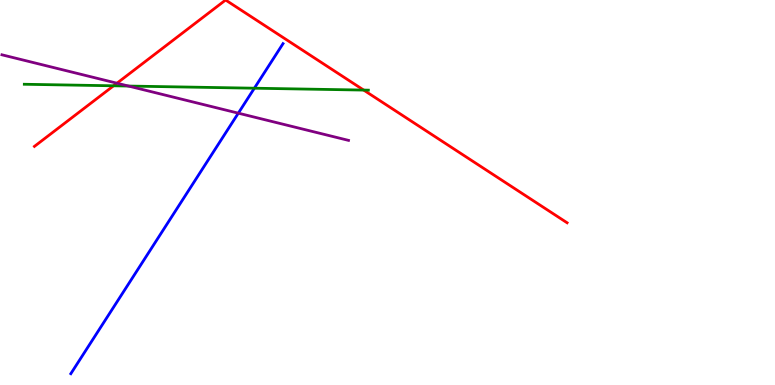[{'lines': ['blue', 'red'], 'intersections': []}, {'lines': ['green', 'red'], 'intersections': [{'x': 1.47, 'y': 7.77}, {'x': 4.69, 'y': 7.66}]}, {'lines': ['purple', 'red'], 'intersections': [{'x': 1.51, 'y': 7.84}]}, {'lines': ['blue', 'green'], 'intersections': [{'x': 3.28, 'y': 7.71}]}, {'lines': ['blue', 'purple'], 'intersections': [{'x': 3.08, 'y': 7.06}]}, {'lines': ['green', 'purple'], 'intersections': [{'x': 1.66, 'y': 7.76}]}]